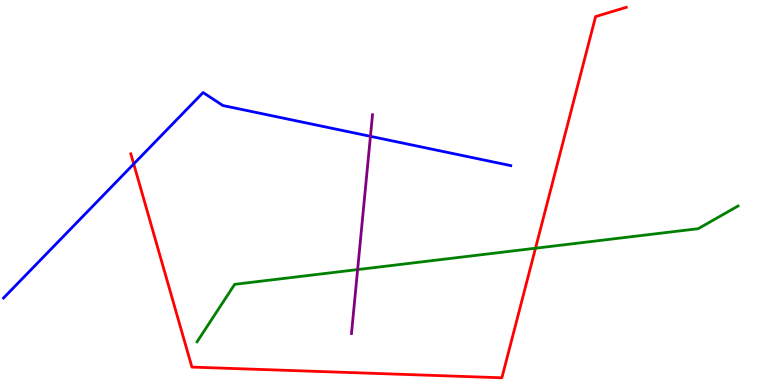[{'lines': ['blue', 'red'], 'intersections': [{'x': 1.73, 'y': 5.74}]}, {'lines': ['green', 'red'], 'intersections': [{'x': 6.91, 'y': 3.55}]}, {'lines': ['purple', 'red'], 'intersections': []}, {'lines': ['blue', 'green'], 'intersections': []}, {'lines': ['blue', 'purple'], 'intersections': [{'x': 4.78, 'y': 6.46}]}, {'lines': ['green', 'purple'], 'intersections': [{'x': 4.61, 'y': 3.0}]}]